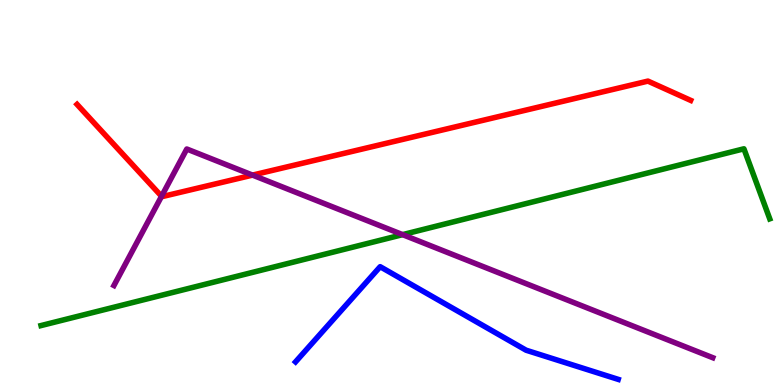[{'lines': ['blue', 'red'], 'intersections': []}, {'lines': ['green', 'red'], 'intersections': []}, {'lines': ['purple', 'red'], 'intersections': [{'x': 2.08, 'y': 4.9}, {'x': 3.26, 'y': 5.45}]}, {'lines': ['blue', 'green'], 'intersections': []}, {'lines': ['blue', 'purple'], 'intersections': []}, {'lines': ['green', 'purple'], 'intersections': [{'x': 5.19, 'y': 3.91}]}]